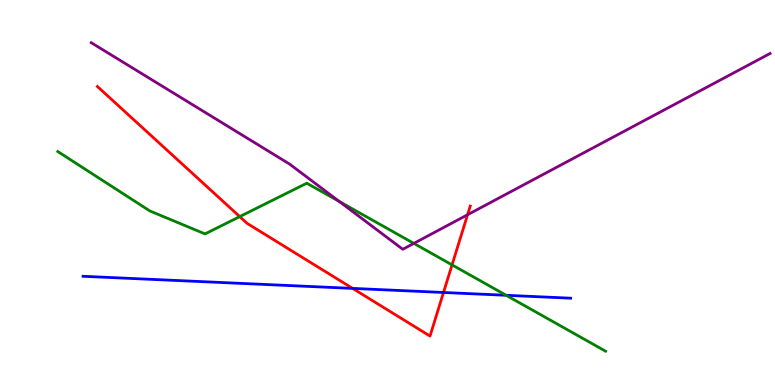[{'lines': ['blue', 'red'], 'intersections': [{'x': 4.55, 'y': 2.51}, {'x': 5.72, 'y': 2.4}]}, {'lines': ['green', 'red'], 'intersections': [{'x': 3.09, 'y': 4.37}, {'x': 5.83, 'y': 3.12}]}, {'lines': ['purple', 'red'], 'intersections': [{'x': 6.03, 'y': 4.42}]}, {'lines': ['blue', 'green'], 'intersections': [{'x': 6.53, 'y': 2.33}]}, {'lines': ['blue', 'purple'], 'intersections': []}, {'lines': ['green', 'purple'], 'intersections': [{'x': 4.38, 'y': 4.77}, {'x': 5.34, 'y': 3.68}]}]